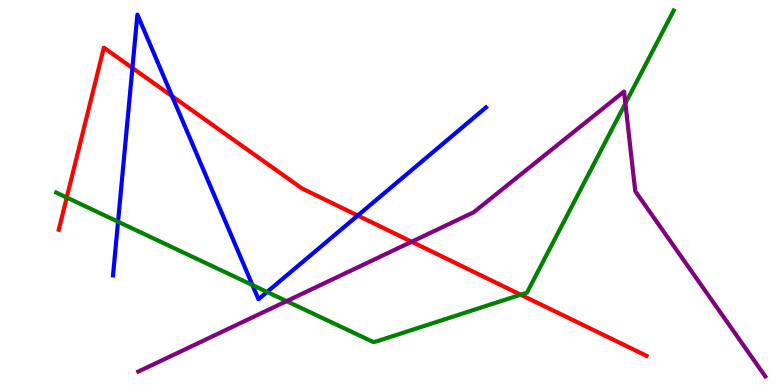[{'lines': ['blue', 'red'], 'intersections': [{'x': 1.71, 'y': 8.23}, {'x': 2.22, 'y': 7.5}, {'x': 4.62, 'y': 4.4}]}, {'lines': ['green', 'red'], 'intersections': [{'x': 0.861, 'y': 4.87}, {'x': 6.72, 'y': 2.35}]}, {'lines': ['purple', 'red'], 'intersections': [{'x': 5.31, 'y': 3.72}]}, {'lines': ['blue', 'green'], 'intersections': [{'x': 1.52, 'y': 4.24}, {'x': 3.26, 'y': 2.6}, {'x': 3.45, 'y': 2.42}]}, {'lines': ['blue', 'purple'], 'intersections': []}, {'lines': ['green', 'purple'], 'intersections': [{'x': 3.7, 'y': 2.18}, {'x': 8.07, 'y': 7.31}]}]